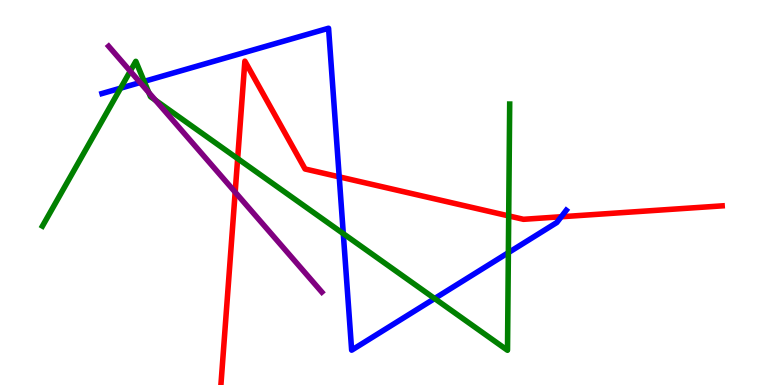[{'lines': ['blue', 'red'], 'intersections': [{'x': 4.38, 'y': 5.41}, {'x': 7.24, 'y': 4.37}]}, {'lines': ['green', 'red'], 'intersections': [{'x': 3.07, 'y': 5.88}, {'x': 6.56, 'y': 4.39}]}, {'lines': ['purple', 'red'], 'intersections': [{'x': 3.03, 'y': 5.01}]}, {'lines': ['blue', 'green'], 'intersections': [{'x': 1.56, 'y': 7.71}, {'x': 1.86, 'y': 7.89}, {'x': 4.43, 'y': 3.93}, {'x': 5.61, 'y': 2.25}, {'x': 6.56, 'y': 3.44}]}, {'lines': ['blue', 'purple'], 'intersections': [{'x': 1.81, 'y': 7.86}]}, {'lines': ['green', 'purple'], 'intersections': [{'x': 1.68, 'y': 8.15}, {'x': 1.92, 'y': 7.6}, {'x': 2.01, 'y': 7.4}]}]